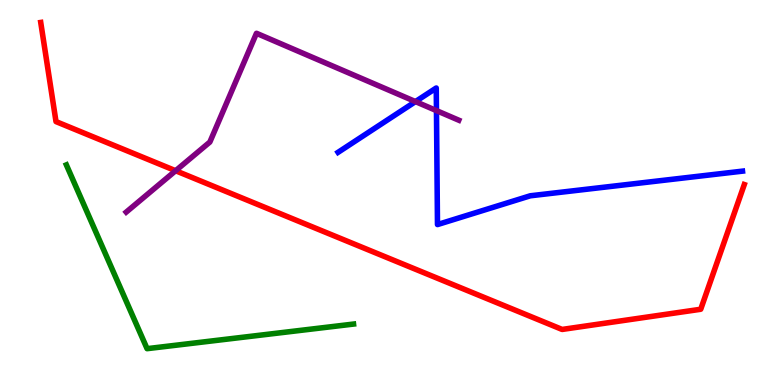[{'lines': ['blue', 'red'], 'intersections': []}, {'lines': ['green', 'red'], 'intersections': []}, {'lines': ['purple', 'red'], 'intersections': [{'x': 2.27, 'y': 5.57}]}, {'lines': ['blue', 'green'], 'intersections': []}, {'lines': ['blue', 'purple'], 'intersections': [{'x': 5.36, 'y': 7.36}, {'x': 5.63, 'y': 7.13}]}, {'lines': ['green', 'purple'], 'intersections': []}]